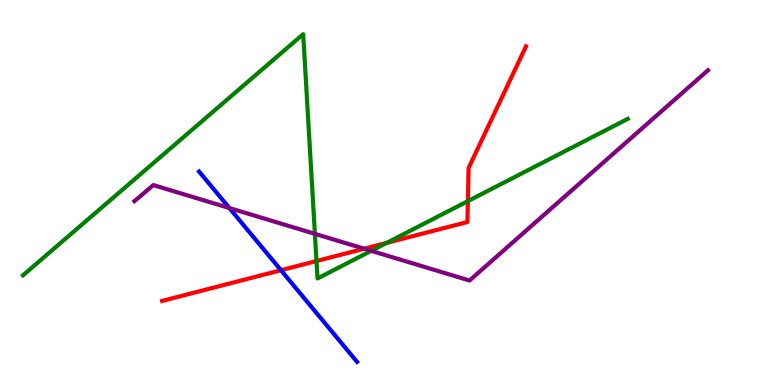[{'lines': ['blue', 'red'], 'intersections': [{'x': 3.63, 'y': 2.98}]}, {'lines': ['green', 'red'], 'intersections': [{'x': 4.08, 'y': 3.22}, {'x': 4.99, 'y': 3.69}, {'x': 6.04, 'y': 4.78}]}, {'lines': ['purple', 'red'], 'intersections': [{'x': 4.7, 'y': 3.54}]}, {'lines': ['blue', 'green'], 'intersections': []}, {'lines': ['blue', 'purple'], 'intersections': [{'x': 2.96, 'y': 4.6}]}, {'lines': ['green', 'purple'], 'intersections': [{'x': 4.06, 'y': 3.93}, {'x': 4.79, 'y': 3.48}]}]